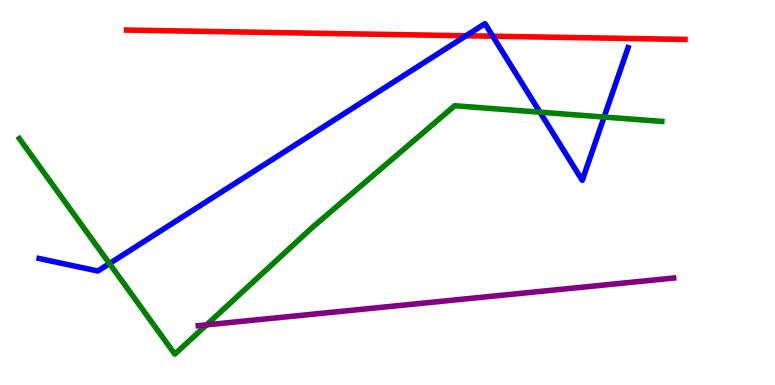[{'lines': ['blue', 'red'], 'intersections': [{'x': 6.01, 'y': 9.07}, {'x': 6.36, 'y': 9.06}]}, {'lines': ['green', 'red'], 'intersections': []}, {'lines': ['purple', 'red'], 'intersections': []}, {'lines': ['blue', 'green'], 'intersections': [{'x': 1.41, 'y': 3.15}, {'x': 6.97, 'y': 7.09}, {'x': 7.8, 'y': 6.96}]}, {'lines': ['blue', 'purple'], 'intersections': []}, {'lines': ['green', 'purple'], 'intersections': [{'x': 2.67, 'y': 1.56}]}]